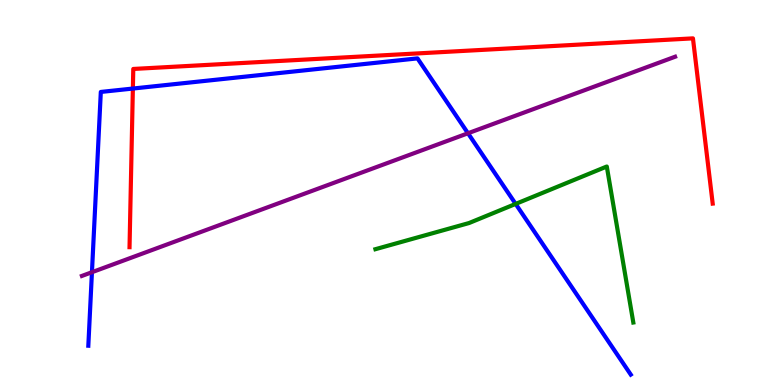[{'lines': ['blue', 'red'], 'intersections': [{'x': 1.71, 'y': 7.7}]}, {'lines': ['green', 'red'], 'intersections': []}, {'lines': ['purple', 'red'], 'intersections': []}, {'lines': ['blue', 'green'], 'intersections': [{'x': 6.65, 'y': 4.7}]}, {'lines': ['blue', 'purple'], 'intersections': [{'x': 1.19, 'y': 2.93}, {'x': 6.04, 'y': 6.54}]}, {'lines': ['green', 'purple'], 'intersections': []}]